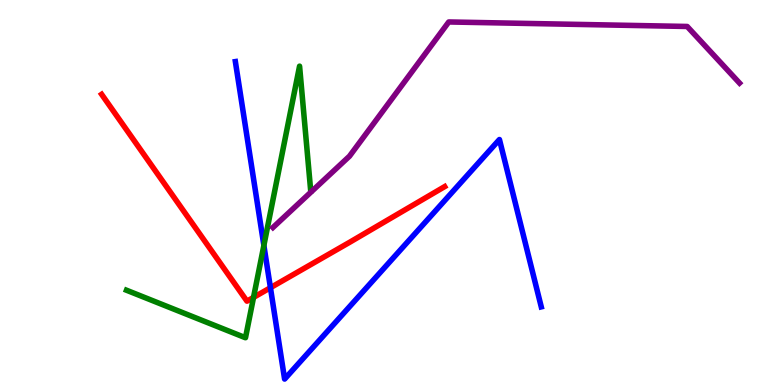[{'lines': ['blue', 'red'], 'intersections': [{'x': 3.49, 'y': 2.53}]}, {'lines': ['green', 'red'], 'intersections': [{'x': 3.27, 'y': 2.28}]}, {'lines': ['purple', 'red'], 'intersections': []}, {'lines': ['blue', 'green'], 'intersections': [{'x': 3.4, 'y': 3.63}]}, {'lines': ['blue', 'purple'], 'intersections': []}, {'lines': ['green', 'purple'], 'intersections': []}]